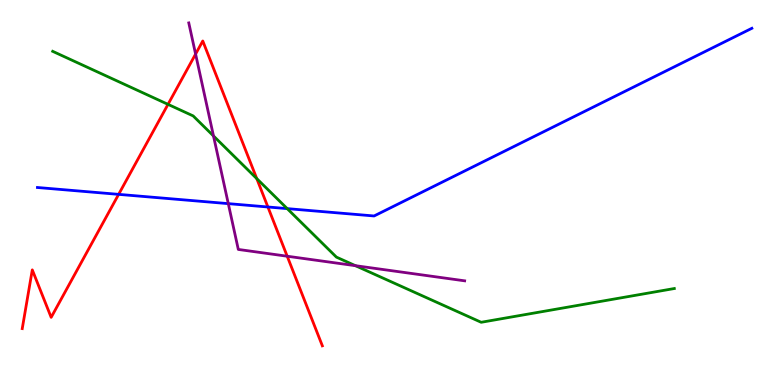[{'lines': ['blue', 'red'], 'intersections': [{'x': 1.53, 'y': 4.95}, {'x': 3.46, 'y': 4.62}]}, {'lines': ['green', 'red'], 'intersections': [{'x': 2.17, 'y': 7.29}, {'x': 3.31, 'y': 5.36}]}, {'lines': ['purple', 'red'], 'intersections': [{'x': 2.52, 'y': 8.6}, {'x': 3.71, 'y': 3.34}]}, {'lines': ['blue', 'green'], 'intersections': [{'x': 3.71, 'y': 4.58}]}, {'lines': ['blue', 'purple'], 'intersections': [{'x': 2.95, 'y': 4.71}]}, {'lines': ['green', 'purple'], 'intersections': [{'x': 2.75, 'y': 6.47}, {'x': 4.59, 'y': 3.1}]}]